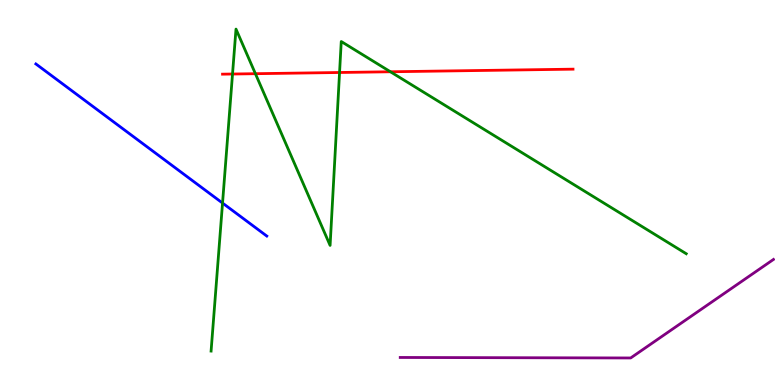[{'lines': ['blue', 'red'], 'intersections': []}, {'lines': ['green', 'red'], 'intersections': [{'x': 3.0, 'y': 8.08}, {'x': 3.3, 'y': 8.09}, {'x': 4.38, 'y': 8.12}, {'x': 5.04, 'y': 8.14}]}, {'lines': ['purple', 'red'], 'intersections': []}, {'lines': ['blue', 'green'], 'intersections': [{'x': 2.87, 'y': 4.73}]}, {'lines': ['blue', 'purple'], 'intersections': []}, {'lines': ['green', 'purple'], 'intersections': []}]